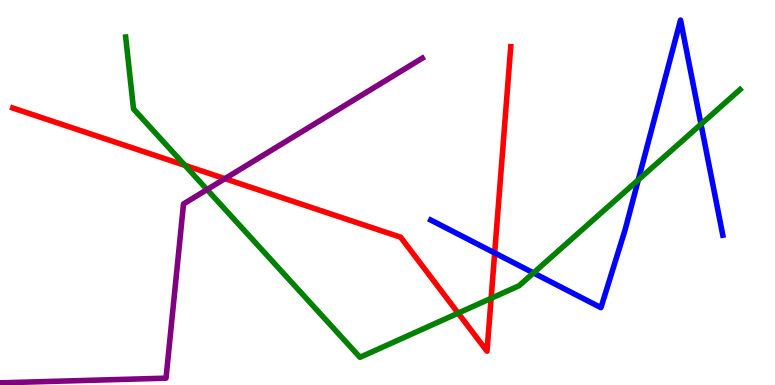[{'lines': ['blue', 'red'], 'intersections': [{'x': 6.38, 'y': 3.43}]}, {'lines': ['green', 'red'], 'intersections': [{'x': 2.39, 'y': 5.71}, {'x': 5.91, 'y': 1.87}, {'x': 6.34, 'y': 2.25}]}, {'lines': ['purple', 'red'], 'intersections': [{'x': 2.9, 'y': 5.36}]}, {'lines': ['blue', 'green'], 'intersections': [{'x': 6.88, 'y': 2.91}, {'x': 8.24, 'y': 5.33}, {'x': 9.05, 'y': 6.77}]}, {'lines': ['blue', 'purple'], 'intersections': []}, {'lines': ['green', 'purple'], 'intersections': [{'x': 2.67, 'y': 5.08}]}]